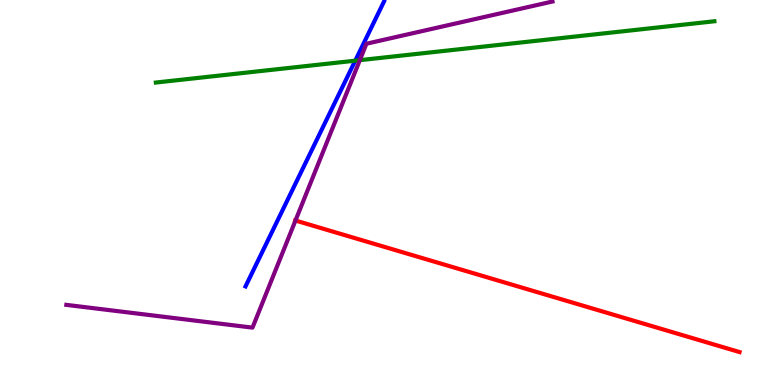[{'lines': ['blue', 'red'], 'intersections': []}, {'lines': ['green', 'red'], 'intersections': []}, {'lines': ['purple', 'red'], 'intersections': [{'x': 3.81, 'y': 4.27}]}, {'lines': ['blue', 'green'], 'intersections': [{'x': 4.58, 'y': 8.42}]}, {'lines': ['blue', 'purple'], 'intersections': []}, {'lines': ['green', 'purple'], 'intersections': [{'x': 4.64, 'y': 8.44}]}]